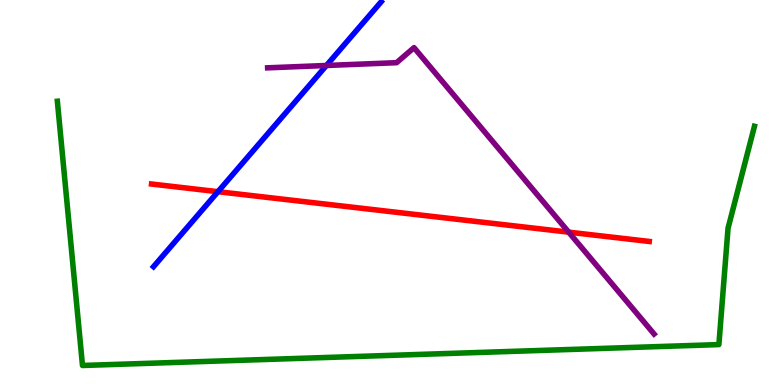[{'lines': ['blue', 'red'], 'intersections': [{'x': 2.81, 'y': 5.02}]}, {'lines': ['green', 'red'], 'intersections': []}, {'lines': ['purple', 'red'], 'intersections': [{'x': 7.34, 'y': 3.97}]}, {'lines': ['blue', 'green'], 'intersections': []}, {'lines': ['blue', 'purple'], 'intersections': [{'x': 4.21, 'y': 8.3}]}, {'lines': ['green', 'purple'], 'intersections': []}]